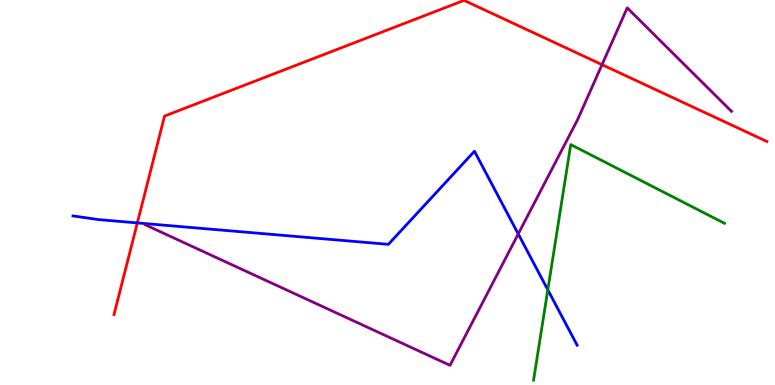[{'lines': ['blue', 'red'], 'intersections': [{'x': 1.77, 'y': 4.21}]}, {'lines': ['green', 'red'], 'intersections': []}, {'lines': ['purple', 'red'], 'intersections': [{'x': 7.77, 'y': 8.32}]}, {'lines': ['blue', 'green'], 'intersections': [{'x': 7.07, 'y': 2.47}]}, {'lines': ['blue', 'purple'], 'intersections': [{'x': 6.69, 'y': 3.92}]}, {'lines': ['green', 'purple'], 'intersections': []}]